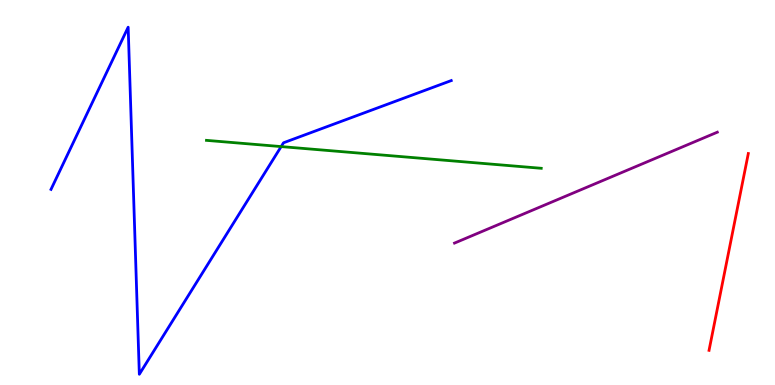[{'lines': ['blue', 'red'], 'intersections': []}, {'lines': ['green', 'red'], 'intersections': []}, {'lines': ['purple', 'red'], 'intersections': []}, {'lines': ['blue', 'green'], 'intersections': [{'x': 3.63, 'y': 6.19}]}, {'lines': ['blue', 'purple'], 'intersections': []}, {'lines': ['green', 'purple'], 'intersections': []}]